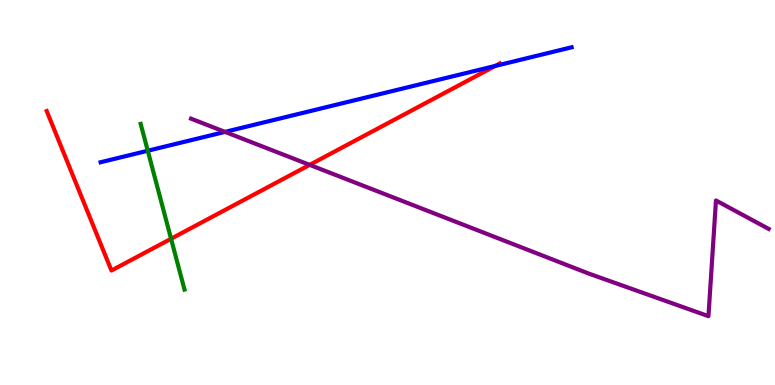[{'lines': ['blue', 'red'], 'intersections': [{'x': 6.39, 'y': 8.29}]}, {'lines': ['green', 'red'], 'intersections': [{'x': 2.21, 'y': 3.8}]}, {'lines': ['purple', 'red'], 'intersections': [{'x': 4.0, 'y': 5.72}]}, {'lines': ['blue', 'green'], 'intersections': [{'x': 1.91, 'y': 6.08}]}, {'lines': ['blue', 'purple'], 'intersections': [{'x': 2.9, 'y': 6.57}]}, {'lines': ['green', 'purple'], 'intersections': []}]